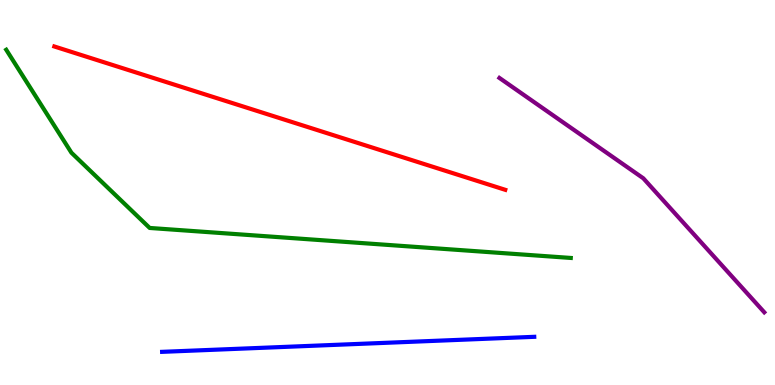[{'lines': ['blue', 'red'], 'intersections': []}, {'lines': ['green', 'red'], 'intersections': []}, {'lines': ['purple', 'red'], 'intersections': []}, {'lines': ['blue', 'green'], 'intersections': []}, {'lines': ['blue', 'purple'], 'intersections': []}, {'lines': ['green', 'purple'], 'intersections': []}]